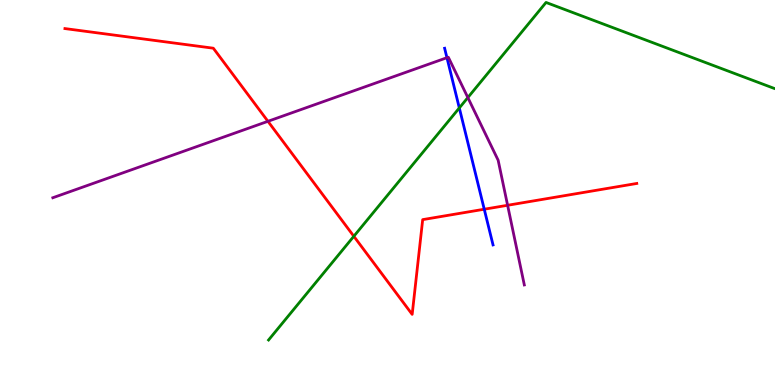[{'lines': ['blue', 'red'], 'intersections': [{'x': 6.25, 'y': 4.57}]}, {'lines': ['green', 'red'], 'intersections': [{'x': 4.57, 'y': 3.86}]}, {'lines': ['purple', 'red'], 'intersections': [{'x': 3.46, 'y': 6.85}, {'x': 6.55, 'y': 4.67}]}, {'lines': ['blue', 'green'], 'intersections': [{'x': 5.93, 'y': 7.2}]}, {'lines': ['blue', 'purple'], 'intersections': [{'x': 5.77, 'y': 8.5}]}, {'lines': ['green', 'purple'], 'intersections': [{'x': 6.04, 'y': 7.47}]}]